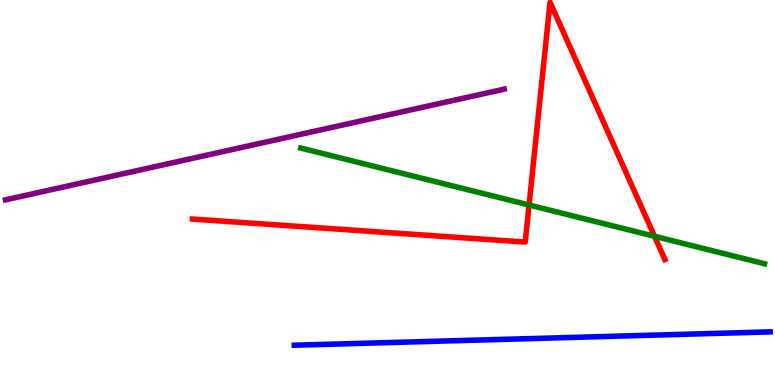[{'lines': ['blue', 'red'], 'intersections': []}, {'lines': ['green', 'red'], 'intersections': [{'x': 6.83, 'y': 4.68}, {'x': 8.45, 'y': 3.86}]}, {'lines': ['purple', 'red'], 'intersections': []}, {'lines': ['blue', 'green'], 'intersections': []}, {'lines': ['blue', 'purple'], 'intersections': []}, {'lines': ['green', 'purple'], 'intersections': []}]